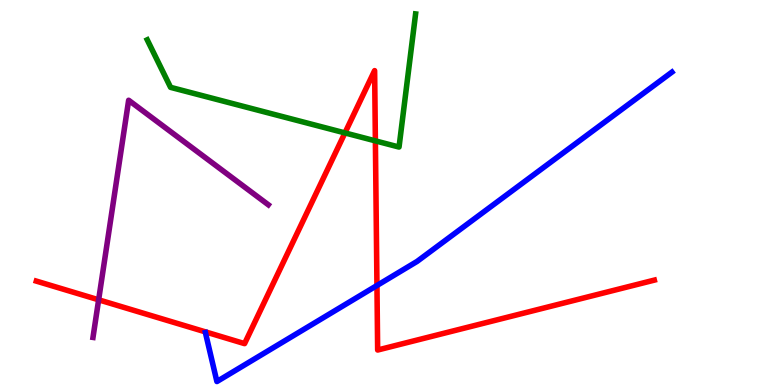[{'lines': ['blue', 'red'], 'intersections': [{'x': 4.86, 'y': 2.58}]}, {'lines': ['green', 'red'], 'intersections': [{'x': 4.45, 'y': 6.55}, {'x': 4.84, 'y': 6.34}]}, {'lines': ['purple', 'red'], 'intersections': [{'x': 1.27, 'y': 2.21}]}, {'lines': ['blue', 'green'], 'intersections': []}, {'lines': ['blue', 'purple'], 'intersections': []}, {'lines': ['green', 'purple'], 'intersections': []}]